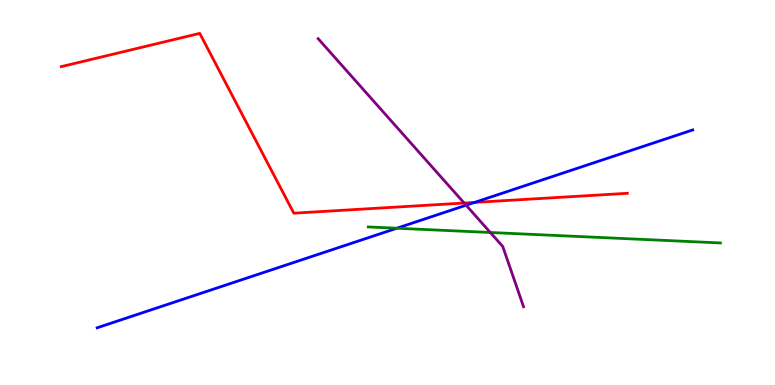[{'lines': ['blue', 'red'], 'intersections': [{'x': 6.12, 'y': 4.74}]}, {'lines': ['green', 'red'], 'intersections': []}, {'lines': ['purple', 'red'], 'intersections': [{'x': 5.99, 'y': 4.73}]}, {'lines': ['blue', 'green'], 'intersections': [{'x': 5.12, 'y': 4.07}]}, {'lines': ['blue', 'purple'], 'intersections': [{'x': 6.01, 'y': 4.67}]}, {'lines': ['green', 'purple'], 'intersections': [{'x': 6.33, 'y': 3.96}]}]